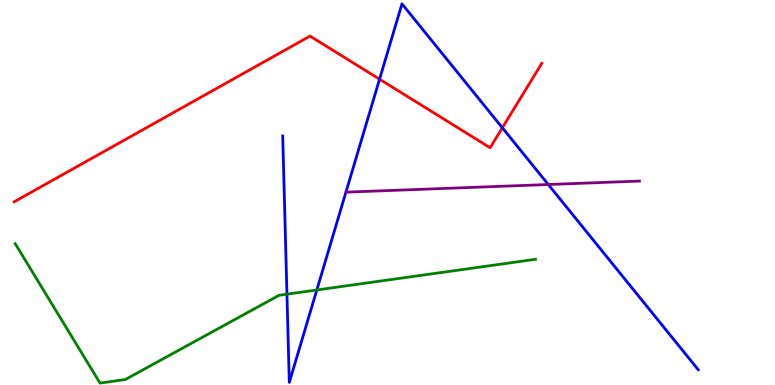[{'lines': ['blue', 'red'], 'intersections': [{'x': 4.9, 'y': 7.94}, {'x': 6.48, 'y': 6.68}]}, {'lines': ['green', 'red'], 'intersections': []}, {'lines': ['purple', 'red'], 'intersections': []}, {'lines': ['blue', 'green'], 'intersections': [{'x': 3.7, 'y': 2.36}, {'x': 4.09, 'y': 2.47}]}, {'lines': ['blue', 'purple'], 'intersections': [{'x': 7.07, 'y': 5.21}]}, {'lines': ['green', 'purple'], 'intersections': []}]